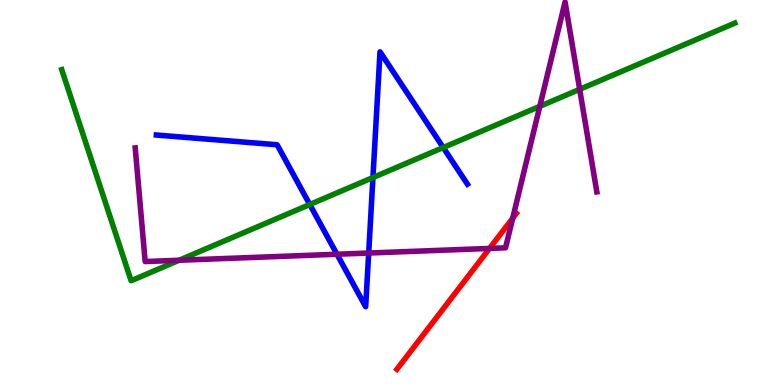[{'lines': ['blue', 'red'], 'intersections': []}, {'lines': ['green', 'red'], 'intersections': []}, {'lines': ['purple', 'red'], 'intersections': [{'x': 6.32, 'y': 3.55}, {'x': 6.62, 'y': 4.33}]}, {'lines': ['blue', 'green'], 'intersections': [{'x': 4.0, 'y': 4.69}, {'x': 4.81, 'y': 5.39}, {'x': 5.72, 'y': 6.17}]}, {'lines': ['blue', 'purple'], 'intersections': [{'x': 4.35, 'y': 3.4}, {'x': 4.76, 'y': 3.43}]}, {'lines': ['green', 'purple'], 'intersections': [{'x': 2.31, 'y': 3.24}, {'x': 6.97, 'y': 7.24}, {'x': 7.48, 'y': 7.68}]}]